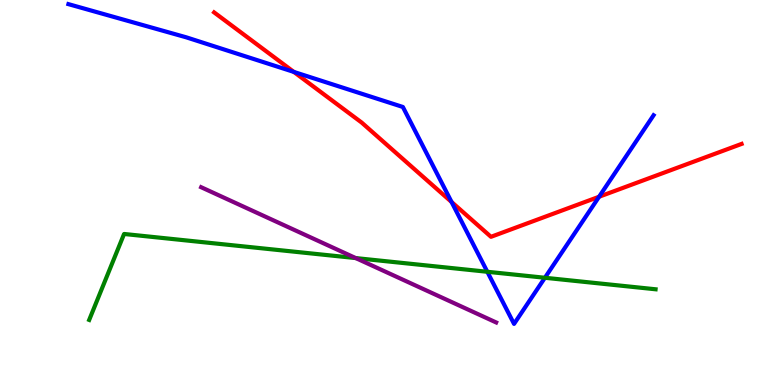[{'lines': ['blue', 'red'], 'intersections': [{'x': 3.79, 'y': 8.13}, {'x': 5.83, 'y': 4.75}, {'x': 7.73, 'y': 4.89}]}, {'lines': ['green', 'red'], 'intersections': []}, {'lines': ['purple', 'red'], 'intersections': []}, {'lines': ['blue', 'green'], 'intersections': [{'x': 6.29, 'y': 2.94}, {'x': 7.03, 'y': 2.79}]}, {'lines': ['blue', 'purple'], 'intersections': []}, {'lines': ['green', 'purple'], 'intersections': [{'x': 4.59, 'y': 3.3}]}]